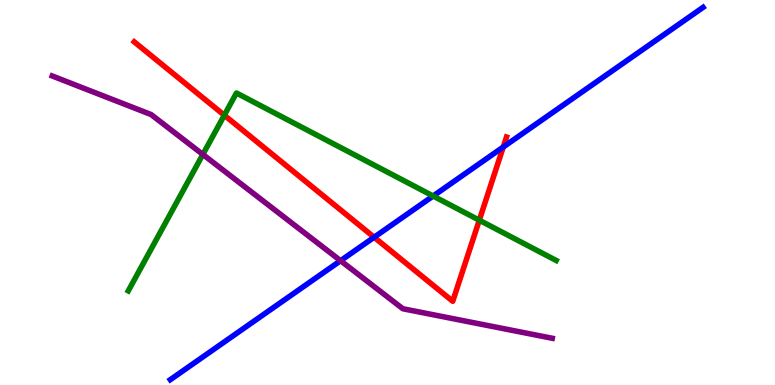[{'lines': ['blue', 'red'], 'intersections': [{'x': 4.83, 'y': 3.84}, {'x': 6.49, 'y': 6.18}]}, {'lines': ['green', 'red'], 'intersections': [{'x': 2.89, 'y': 7.01}, {'x': 6.18, 'y': 4.28}]}, {'lines': ['purple', 'red'], 'intersections': []}, {'lines': ['blue', 'green'], 'intersections': [{'x': 5.59, 'y': 4.91}]}, {'lines': ['blue', 'purple'], 'intersections': [{'x': 4.39, 'y': 3.23}]}, {'lines': ['green', 'purple'], 'intersections': [{'x': 2.62, 'y': 5.99}]}]